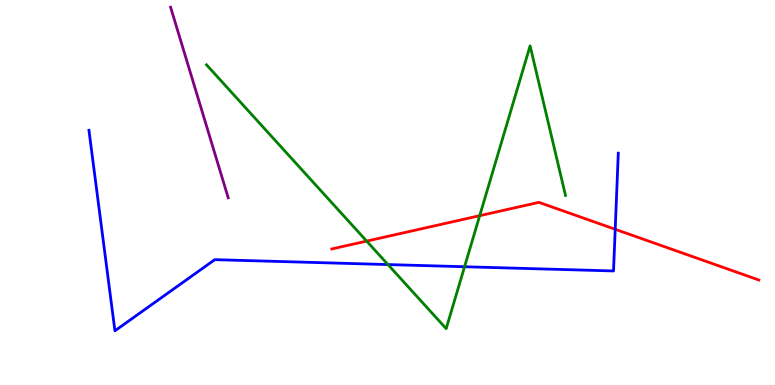[{'lines': ['blue', 'red'], 'intersections': [{'x': 7.94, 'y': 4.04}]}, {'lines': ['green', 'red'], 'intersections': [{'x': 4.73, 'y': 3.74}, {'x': 6.19, 'y': 4.4}]}, {'lines': ['purple', 'red'], 'intersections': []}, {'lines': ['blue', 'green'], 'intersections': [{'x': 5.01, 'y': 3.13}, {'x': 5.99, 'y': 3.07}]}, {'lines': ['blue', 'purple'], 'intersections': []}, {'lines': ['green', 'purple'], 'intersections': []}]